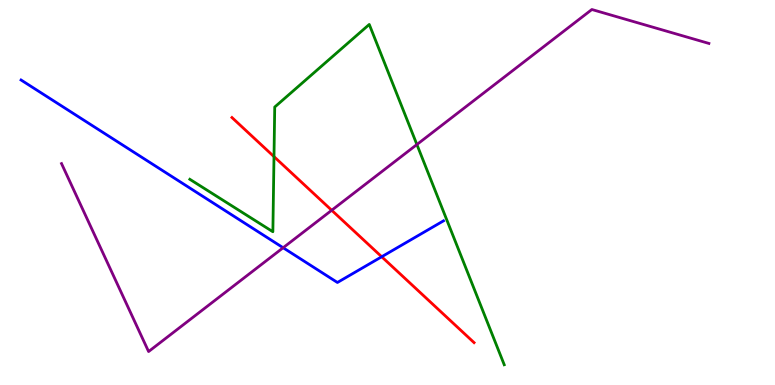[{'lines': ['blue', 'red'], 'intersections': [{'x': 4.93, 'y': 3.33}]}, {'lines': ['green', 'red'], 'intersections': [{'x': 3.54, 'y': 5.93}]}, {'lines': ['purple', 'red'], 'intersections': [{'x': 4.28, 'y': 4.54}]}, {'lines': ['blue', 'green'], 'intersections': []}, {'lines': ['blue', 'purple'], 'intersections': [{'x': 3.65, 'y': 3.57}]}, {'lines': ['green', 'purple'], 'intersections': [{'x': 5.38, 'y': 6.25}]}]